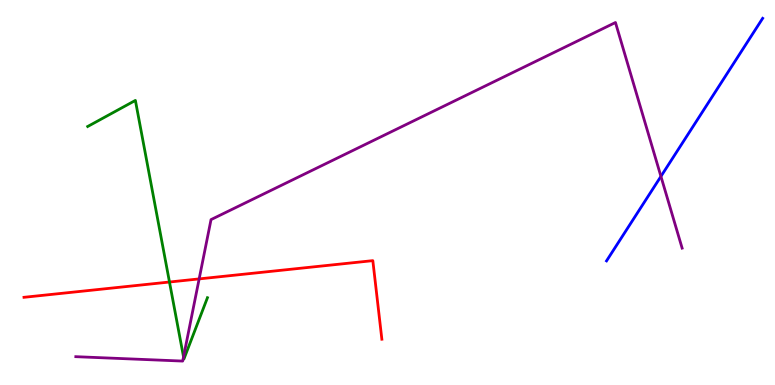[{'lines': ['blue', 'red'], 'intersections': []}, {'lines': ['green', 'red'], 'intersections': [{'x': 2.19, 'y': 2.67}]}, {'lines': ['purple', 'red'], 'intersections': [{'x': 2.57, 'y': 2.76}]}, {'lines': ['blue', 'green'], 'intersections': []}, {'lines': ['blue', 'purple'], 'intersections': [{'x': 8.53, 'y': 5.42}]}, {'lines': ['green', 'purple'], 'intersections': [{'x': 2.37, 'y': 0.73}]}]